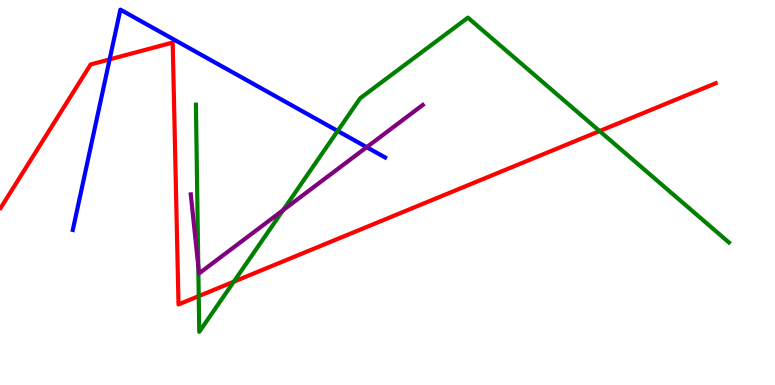[{'lines': ['blue', 'red'], 'intersections': [{'x': 1.41, 'y': 8.46}]}, {'lines': ['green', 'red'], 'intersections': [{'x': 2.56, 'y': 2.31}, {'x': 3.02, 'y': 2.68}, {'x': 7.74, 'y': 6.6}]}, {'lines': ['purple', 'red'], 'intersections': []}, {'lines': ['blue', 'green'], 'intersections': [{'x': 4.36, 'y': 6.6}]}, {'lines': ['blue', 'purple'], 'intersections': [{'x': 4.73, 'y': 6.18}]}, {'lines': ['green', 'purple'], 'intersections': [{'x': 2.56, 'y': 3.09}, {'x': 3.65, 'y': 4.54}]}]